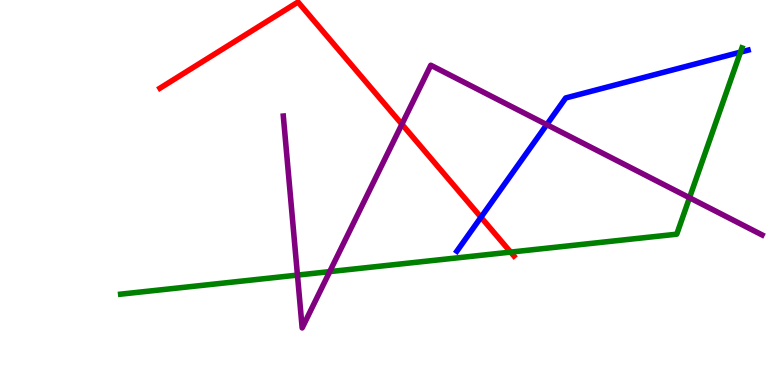[{'lines': ['blue', 'red'], 'intersections': [{'x': 6.21, 'y': 4.36}]}, {'lines': ['green', 'red'], 'intersections': [{'x': 6.59, 'y': 3.45}]}, {'lines': ['purple', 'red'], 'intersections': [{'x': 5.19, 'y': 6.77}]}, {'lines': ['blue', 'green'], 'intersections': [{'x': 9.55, 'y': 8.65}]}, {'lines': ['blue', 'purple'], 'intersections': [{'x': 7.06, 'y': 6.76}]}, {'lines': ['green', 'purple'], 'intersections': [{'x': 3.84, 'y': 2.85}, {'x': 4.25, 'y': 2.94}, {'x': 8.9, 'y': 4.86}]}]